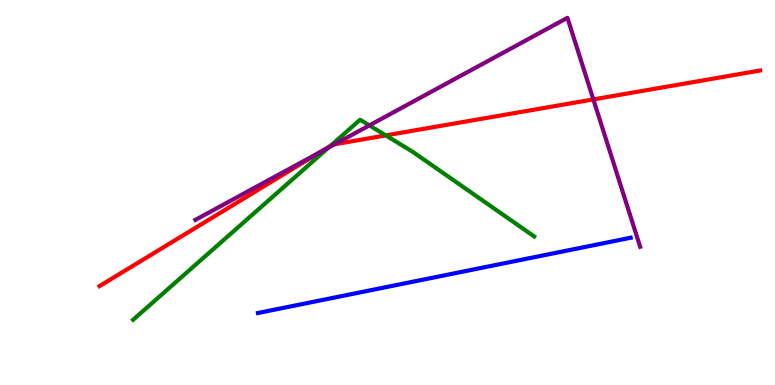[{'lines': ['blue', 'red'], 'intersections': []}, {'lines': ['green', 'red'], 'intersections': [{'x': 4.26, 'y': 6.21}, {'x': 4.98, 'y': 6.48}]}, {'lines': ['purple', 'red'], 'intersections': [{'x': 4.14, 'y': 6.05}, {'x': 4.32, 'y': 6.25}, {'x': 7.66, 'y': 7.42}]}, {'lines': ['blue', 'green'], 'intersections': []}, {'lines': ['blue', 'purple'], 'intersections': []}, {'lines': ['green', 'purple'], 'intersections': [{'x': 4.24, 'y': 6.17}, {'x': 4.77, 'y': 6.74}]}]